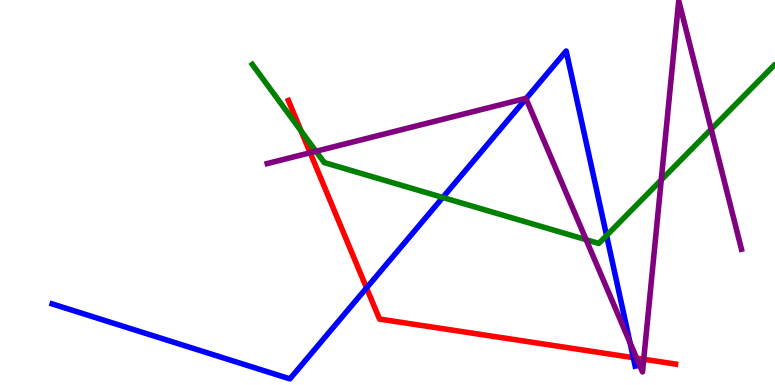[{'lines': ['blue', 'red'], 'intersections': [{'x': 4.73, 'y': 2.52}, {'x': 8.17, 'y': 0.71}]}, {'lines': ['green', 'red'], 'intersections': [{'x': 3.89, 'y': 6.6}]}, {'lines': ['purple', 'red'], 'intersections': [{'x': 4.0, 'y': 6.03}, {'x': 8.21, 'y': 0.697}, {'x': 8.31, 'y': 0.669}]}, {'lines': ['blue', 'green'], 'intersections': [{'x': 5.71, 'y': 4.87}, {'x': 7.83, 'y': 3.88}]}, {'lines': ['blue', 'purple'], 'intersections': [{'x': 6.79, 'y': 7.44}, {'x': 8.13, 'y': 1.1}]}, {'lines': ['green', 'purple'], 'intersections': [{'x': 4.08, 'y': 6.07}, {'x': 7.56, 'y': 3.77}, {'x': 8.53, 'y': 5.33}, {'x': 9.18, 'y': 6.64}]}]